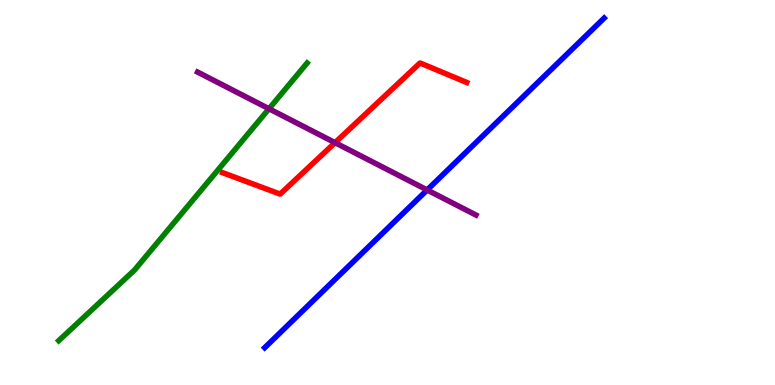[{'lines': ['blue', 'red'], 'intersections': []}, {'lines': ['green', 'red'], 'intersections': []}, {'lines': ['purple', 'red'], 'intersections': [{'x': 4.32, 'y': 6.29}]}, {'lines': ['blue', 'green'], 'intersections': []}, {'lines': ['blue', 'purple'], 'intersections': [{'x': 5.51, 'y': 5.07}]}, {'lines': ['green', 'purple'], 'intersections': [{'x': 3.47, 'y': 7.18}]}]